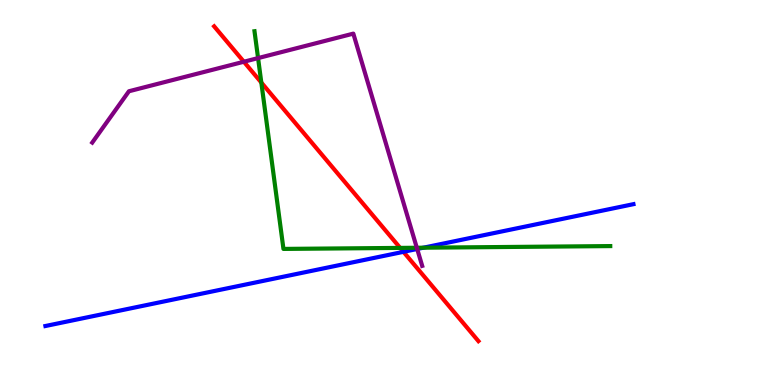[{'lines': ['blue', 'red'], 'intersections': [{'x': 5.21, 'y': 3.46}]}, {'lines': ['green', 'red'], 'intersections': [{'x': 3.37, 'y': 7.86}, {'x': 5.16, 'y': 3.56}]}, {'lines': ['purple', 'red'], 'intersections': [{'x': 3.15, 'y': 8.4}]}, {'lines': ['blue', 'green'], 'intersections': [{'x': 5.46, 'y': 3.57}]}, {'lines': ['blue', 'purple'], 'intersections': [{'x': 5.38, 'y': 3.53}]}, {'lines': ['green', 'purple'], 'intersections': [{'x': 3.33, 'y': 8.49}, {'x': 5.38, 'y': 3.56}]}]